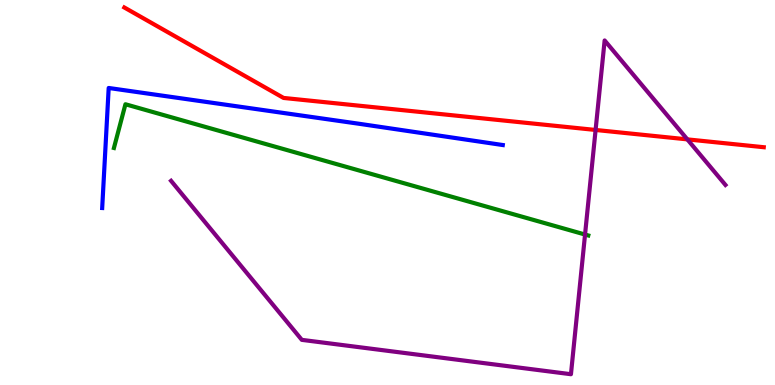[{'lines': ['blue', 'red'], 'intersections': []}, {'lines': ['green', 'red'], 'intersections': []}, {'lines': ['purple', 'red'], 'intersections': [{'x': 7.69, 'y': 6.62}, {'x': 8.87, 'y': 6.38}]}, {'lines': ['blue', 'green'], 'intersections': []}, {'lines': ['blue', 'purple'], 'intersections': []}, {'lines': ['green', 'purple'], 'intersections': [{'x': 7.55, 'y': 3.91}]}]